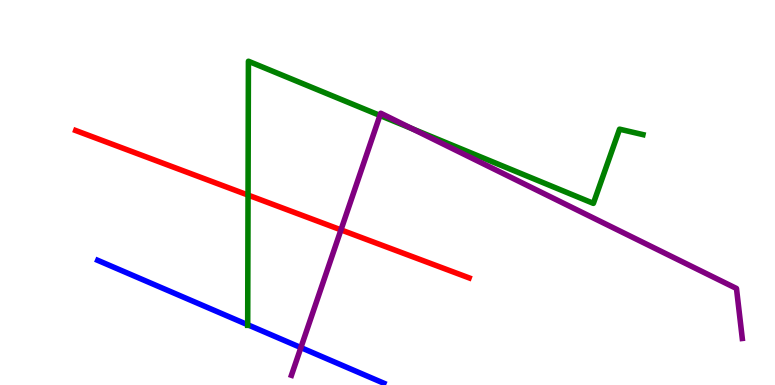[{'lines': ['blue', 'red'], 'intersections': []}, {'lines': ['green', 'red'], 'intersections': [{'x': 3.2, 'y': 4.93}]}, {'lines': ['purple', 'red'], 'intersections': [{'x': 4.4, 'y': 4.03}]}, {'lines': ['blue', 'green'], 'intersections': [{'x': 3.2, 'y': 1.57}]}, {'lines': ['blue', 'purple'], 'intersections': [{'x': 3.88, 'y': 0.972}]}, {'lines': ['green', 'purple'], 'intersections': [{'x': 4.9, 'y': 7.0}, {'x': 5.32, 'y': 6.66}]}]